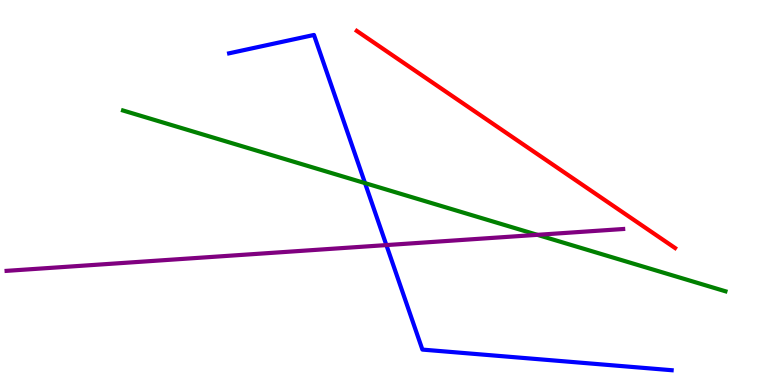[{'lines': ['blue', 'red'], 'intersections': []}, {'lines': ['green', 'red'], 'intersections': []}, {'lines': ['purple', 'red'], 'intersections': []}, {'lines': ['blue', 'green'], 'intersections': [{'x': 4.71, 'y': 5.24}]}, {'lines': ['blue', 'purple'], 'intersections': [{'x': 4.99, 'y': 3.63}]}, {'lines': ['green', 'purple'], 'intersections': [{'x': 6.93, 'y': 3.9}]}]